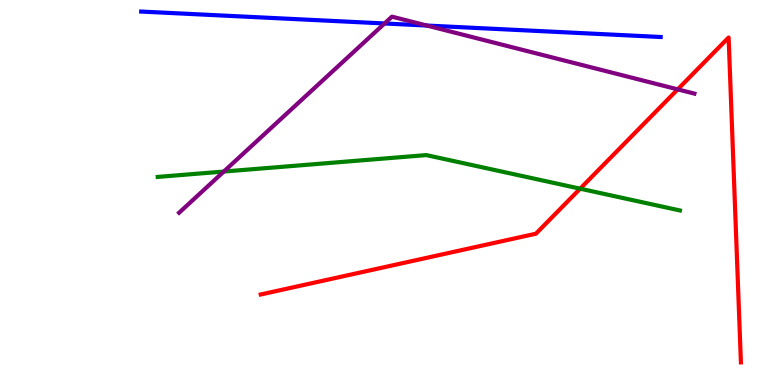[{'lines': ['blue', 'red'], 'intersections': []}, {'lines': ['green', 'red'], 'intersections': [{'x': 7.49, 'y': 5.1}]}, {'lines': ['purple', 'red'], 'intersections': [{'x': 8.74, 'y': 7.68}]}, {'lines': ['blue', 'green'], 'intersections': []}, {'lines': ['blue', 'purple'], 'intersections': [{'x': 4.96, 'y': 9.39}, {'x': 5.51, 'y': 9.34}]}, {'lines': ['green', 'purple'], 'intersections': [{'x': 2.89, 'y': 5.54}]}]